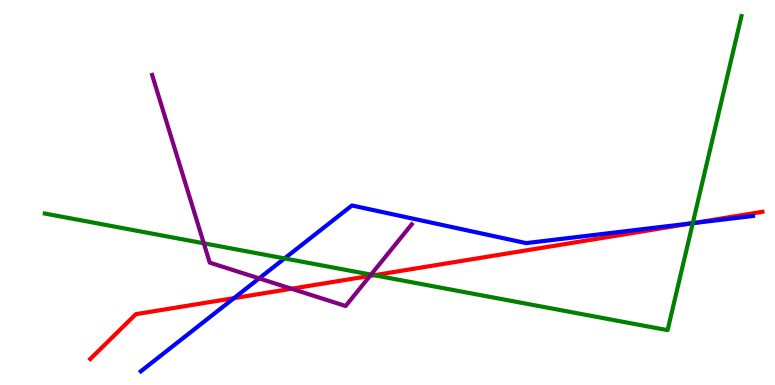[{'lines': ['blue', 'red'], 'intersections': [{'x': 3.02, 'y': 2.26}, {'x': 8.94, 'y': 4.2}]}, {'lines': ['green', 'red'], 'intersections': [{'x': 4.83, 'y': 2.85}, {'x': 8.94, 'y': 4.2}]}, {'lines': ['purple', 'red'], 'intersections': [{'x': 3.76, 'y': 2.5}, {'x': 4.77, 'y': 2.83}]}, {'lines': ['blue', 'green'], 'intersections': [{'x': 3.67, 'y': 3.29}, {'x': 8.94, 'y': 4.2}]}, {'lines': ['blue', 'purple'], 'intersections': [{'x': 3.34, 'y': 2.77}]}, {'lines': ['green', 'purple'], 'intersections': [{'x': 2.63, 'y': 3.68}, {'x': 4.79, 'y': 2.87}]}]